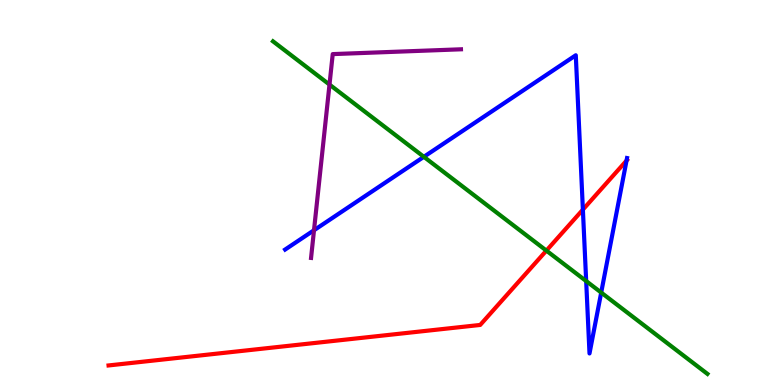[{'lines': ['blue', 'red'], 'intersections': [{'x': 7.52, 'y': 4.56}, {'x': 8.08, 'y': 5.83}]}, {'lines': ['green', 'red'], 'intersections': [{'x': 7.05, 'y': 3.49}]}, {'lines': ['purple', 'red'], 'intersections': []}, {'lines': ['blue', 'green'], 'intersections': [{'x': 5.47, 'y': 5.93}, {'x': 7.56, 'y': 2.7}, {'x': 7.76, 'y': 2.4}]}, {'lines': ['blue', 'purple'], 'intersections': [{'x': 4.05, 'y': 4.02}]}, {'lines': ['green', 'purple'], 'intersections': [{'x': 4.25, 'y': 7.8}]}]